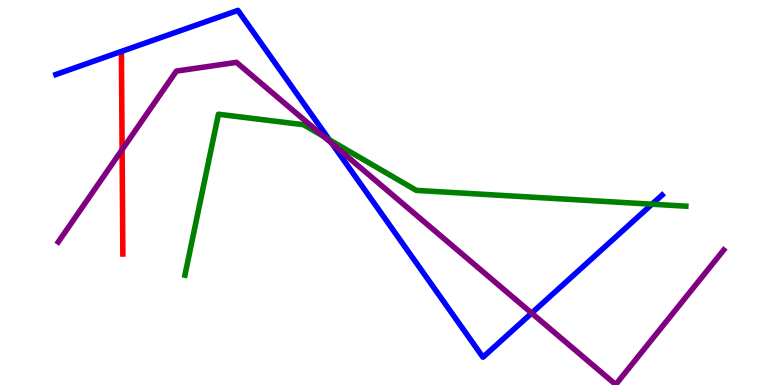[{'lines': ['blue', 'red'], 'intersections': []}, {'lines': ['green', 'red'], 'intersections': []}, {'lines': ['purple', 'red'], 'intersections': [{'x': 1.58, 'y': 6.11}]}, {'lines': ['blue', 'green'], 'intersections': [{'x': 4.25, 'y': 6.37}, {'x': 8.41, 'y': 4.7}]}, {'lines': ['blue', 'purple'], 'intersections': [{'x': 4.28, 'y': 6.27}, {'x': 6.86, 'y': 1.87}]}, {'lines': ['green', 'purple'], 'intersections': [{'x': 4.18, 'y': 6.45}]}]